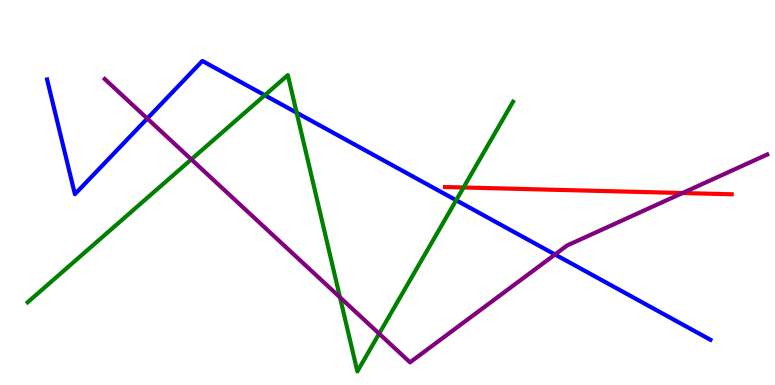[{'lines': ['blue', 'red'], 'intersections': []}, {'lines': ['green', 'red'], 'intersections': [{'x': 5.98, 'y': 5.13}]}, {'lines': ['purple', 'red'], 'intersections': [{'x': 8.81, 'y': 4.99}]}, {'lines': ['blue', 'green'], 'intersections': [{'x': 3.42, 'y': 7.53}, {'x': 3.83, 'y': 7.07}, {'x': 5.89, 'y': 4.8}]}, {'lines': ['blue', 'purple'], 'intersections': [{'x': 1.9, 'y': 6.92}, {'x': 7.16, 'y': 3.39}]}, {'lines': ['green', 'purple'], 'intersections': [{'x': 2.47, 'y': 5.86}, {'x': 4.39, 'y': 2.28}, {'x': 4.89, 'y': 1.33}]}]